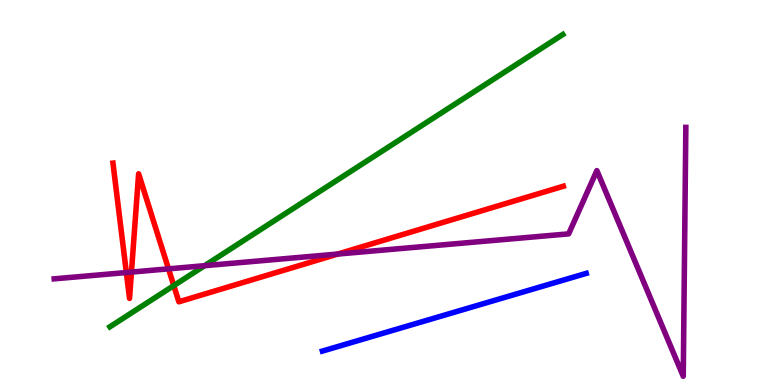[{'lines': ['blue', 'red'], 'intersections': []}, {'lines': ['green', 'red'], 'intersections': [{'x': 2.24, 'y': 2.58}]}, {'lines': ['purple', 'red'], 'intersections': [{'x': 1.63, 'y': 2.92}, {'x': 1.7, 'y': 2.93}, {'x': 2.17, 'y': 3.02}, {'x': 4.36, 'y': 3.4}]}, {'lines': ['blue', 'green'], 'intersections': []}, {'lines': ['blue', 'purple'], 'intersections': []}, {'lines': ['green', 'purple'], 'intersections': [{'x': 2.64, 'y': 3.1}]}]